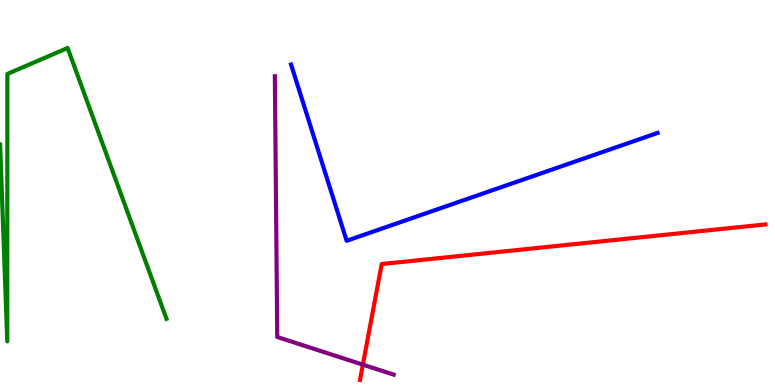[{'lines': ['blue', 'red'], 'intersections': []}, {'lines': ['green', 'red'], 'intersections': []}, {'lines': ['purple', 'red'], 'intersections': [{'x': 4.68, 'y': 0.528}]}, {'lines': ['blue', 'green'], 'intersections': []}, {'lines': ['blue', 'purple'], 'intersections': []}, {'lines': ['green', 'purple'], 'intersections': []}]